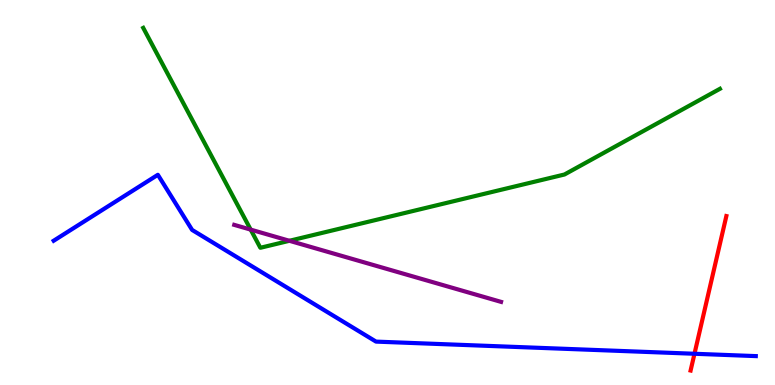[{'lines': ['blue', 'red'], 'intersections': [{'x': 8.96, 'y': 0.811}]}, {'lines': ['green', 'red'], 'intersections': []}, {'lines': ['purple', 'red'], 'intersections': []}, {'lines': ['blue', 'green'], 'intersections': []}, {'lines': ['blue', 'purple'], 'intersections': []}, {'lines': ['green', 'purple'], 'intersections': [{'x': 3.23, 'y': 4.04}, {'x': 3.73, 'y': 3.75}]}]